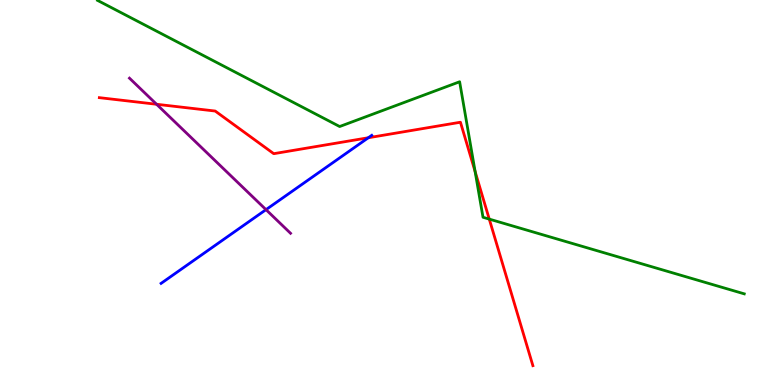[{'lines': ['blue', 'red'], 'intersections': [{'x': 4.75, 'y': 6.42}]}, {'lines': ['green', 'red'], 'intersections': [{'x': 6.13, 'y': 5.54}, {'x': 6.31, 'y': 4.31}]}, {'lines': ['purple', 'red'], 'intersections': [{'x': 2.02, 'y': 7.29}]}, {'lines': ['blue', 'green'], 'intersections': []}, {'lines': ['blue', 'purple'], 'intersections': [{'x': 3.43, 'y': 4.55}]}, {'lines': ['green', 'purple'], 'intersections': []}]